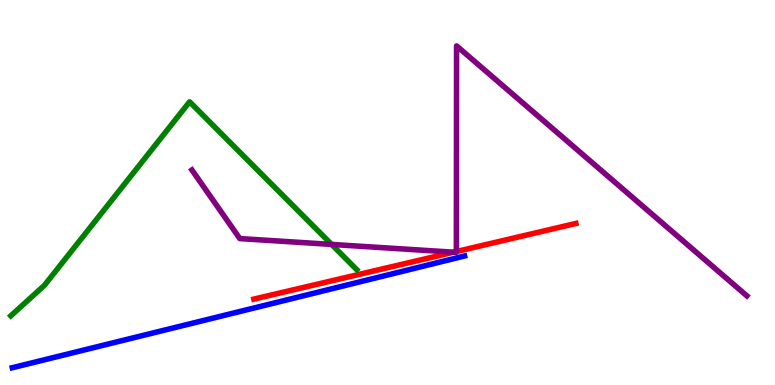[{'lines': ['blue', 'red'], 'intersections': []}, {'lines': ['green', 'red'], 'intersections': []}, {'lines': ['purple', 'red'], 'intersections': [{'x': 5.85, 'y': 3.45}, {'x': 5.89, 'y': 3.47}]}, {'lines': ['blue', 'green'], 'intersections': []}, {'lines': ['blue', 'purple'], 'intersections': []}, {'lines': ['green', 'purple'], 'intersections': [{'x': 4.28, 'y': 3.65}]}]